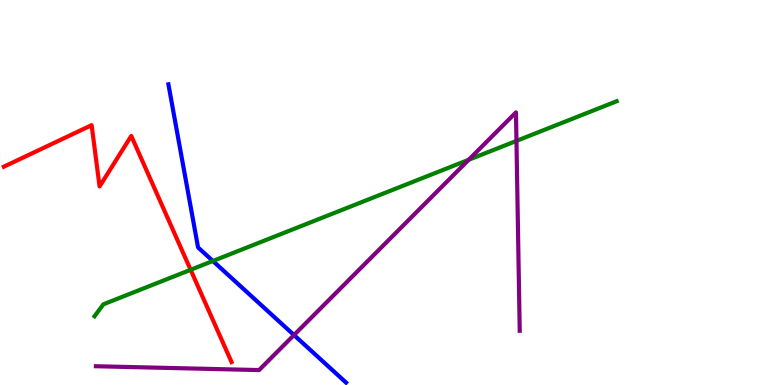[{'lines': ['blue', 'red'], 'intersections': []}, {'lines': ['green', 'red'], 'intersections': [{'x': 2.46, 'y': 2.99}]}, {'lines': ['purple', 'red'], 'intersections': []}, {'lines': ['blue', 'green'], 'intersections': [{'x': 2.75, 'y': 3.22}]}, {'lines': ['blue', 'purple'], 'intersections': [{'x': 3.79, 'y': 1.3}]}, {'lines': ['green', 'purple'], 'intersections': [{'x': 6.05, 'y': 5.85}, {'x': 6.66, 'y': 6.34}]}]